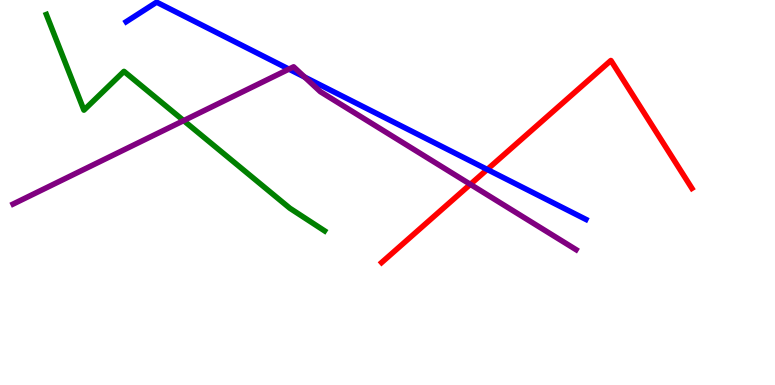[{'lines': ['blue', 'red'], 'intersections': [{'x': 6.29, 'y': 5.6}]}, {'lines': ['green', 'red'], 'intersections': []}, {'lines': ['purple', 'red'], 'intersections': [{'x': 6.07, 'y': 5.21}]}, {'lines': ['blue', 'green'], 'intersections': []}, {'lines': ['blue', 'purple'], 'intersections': [{'x': 3.73, 'y': 8.2}, {'x': 3.93, 'y': 8.0}]}, {'lines': ['green', 'purple'], 'intersections': [{'x': 2.37, 'y': 6.87}]}]